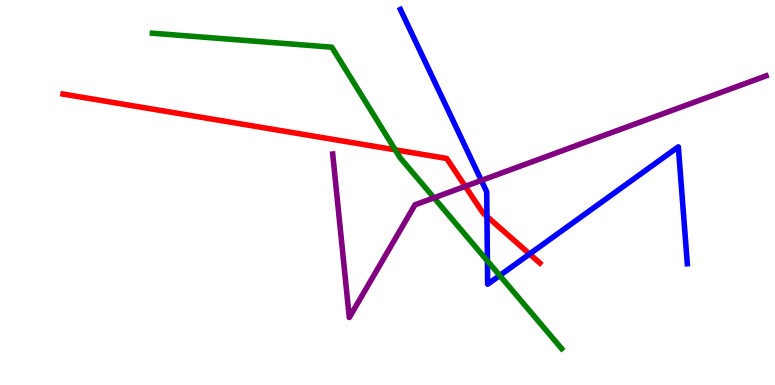[{'lines': ['blue', 'red'], 'intersections': [{'x': 6.28, 'y': 4.38}, {'x': 6.83, 'y': 3.4}]}, {'lines': ['green', 'red'], 'intersections': [{'x': 5.1, 'y': 6.11}]}, {'lines': ['purple', 'red'], 'intersections': [{'x': 6.0, 'y': 5.16}]}, {'lines': ['blue', 'green'], 'intersections': [{'x': 6.29, 'y': 3.22}, {'x': 6.45, 'y': 2.84}]}, {'lines': ['blue', 'purple'], 'intersections': [{'x': 6.21, 'y': 5.31}]}, {'lines': ['green', 'purple'], 'intersections': [{'x': 5.6, 'y': 4.86}]}]